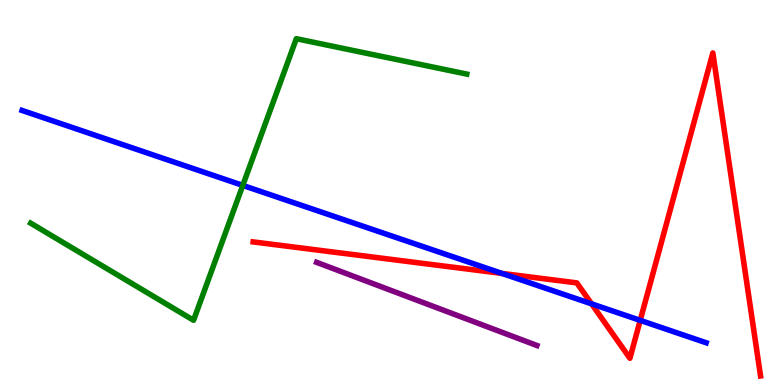[{'lines': ['blue', 'red'], 'intersections': [{'x': 6.48, 'y': 2.9}, {'x': 7.63, 'y': 2.11}, {'x': 8.26, 'y': 1.68}]}, {'lines': ['green', 'red'], 'intersections': []}, {'lines': ['purple', 'red'], 'intersections': []}, {'lines': ['blue', 'green'], 'intersections': [{'x': 3.13, 'y': 5.18}]}, {'lines': ['blue', 'purple'], 'intersections': []}, {'lines': ['green', 'purple'], 'intersections': []}]